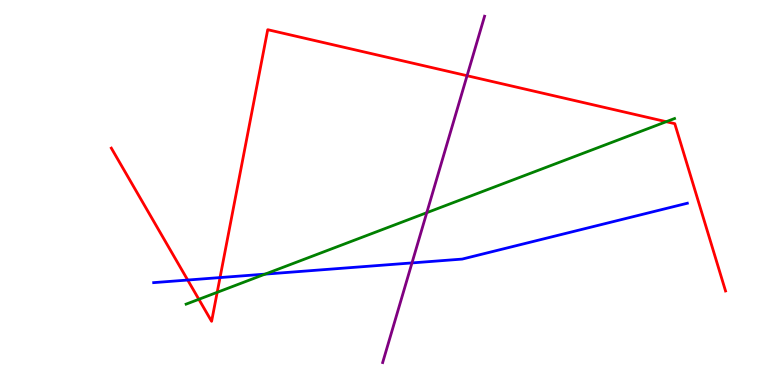[{'lines': ['blue', 'red'], 'intersections': [{'x': 2.42, 'y': 2.73}, {'x': 2.84, 'y': 2.79}]}, {'lines': ['green', 'red'], 'intersections': [{'x': 2.57, 'y': 2.23}, {'x': 2.8, 'y': 2.41}, {'x': 8.6, 'y': 6.84}]}, {'lines': ['purple', 'red'], 'intersections': [{'x': 6.03, 'y': 8.03}]}, {'lines': ['blue', 'green'], 'intersections': [{'x': 3.42, 'y': 2.88}]}, {'lines': ['blue', 'purple'], 'intersections': [{'x': 5.32, 'y': 3.17}]}, {'lines': ['green', 'purple'], 'intersections': [{'x': 5.51, 'y': 4.48}]}]